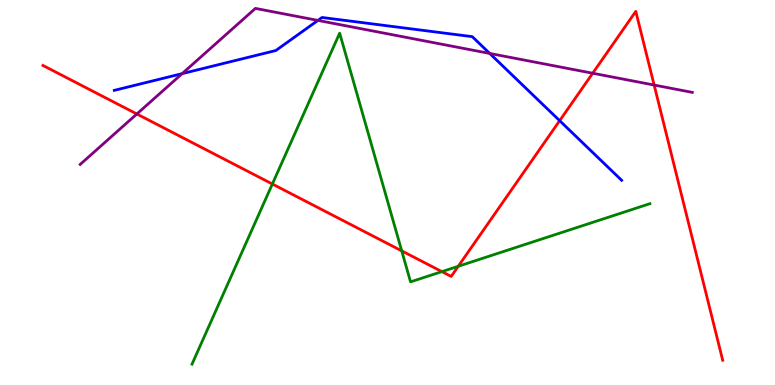[{'lines': ['blue', 'red'], 'intersections': [{'x': 7.22, 'y': 6.87}]}, {'lines': ['green', 'red'], 'intersections': [{'x': 3.51, 'y': 5.22}, {'x': 5.18, 'y': 3.48}, {'x': 5.7, 'y': 2.94}, {'x': 5.91, 'y': 3.08}]}, {'lines': ['purple', 'red'], 'intersections': [{'x': 1.77, 'y': 7.04}, {'x': 7.65, 'y': 8.1}, {'x': 8.44, 'y': 7.79}]}, {'lines': ['blue', 'green'], 'intersections': []}, {'lines': ['blue', 'purple'], 'intersections': [{'x': 2.35, 'y': 8.09}, {'x': 4.1, 'y': 9.47}, {'x': 6.32, 'y': 8.61}]}, {'lines': ['green', 'purple'], 'intersections': []}]